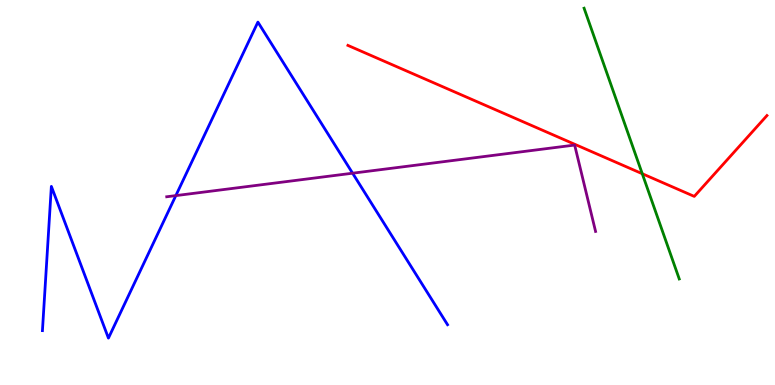[{'lines': ['blue', 'red'], 'intersections': []}, {'lines': ['green', 'red'], 'intersections': [{'x': 8.29, 'y': 5.49}]}, {'lines': ['purple', 'red'], 'intersections': []}, {'lines': ['blue', 'green'], 'intersections': []}, {'lines': ['blue', 'purple'], 'intersections': [{'x': 2.27, 'y': 4.92}, {'x': 4.55, 'y': 5.5}]}, {'lines': ['green', 'purple'], 'intersections': []}]